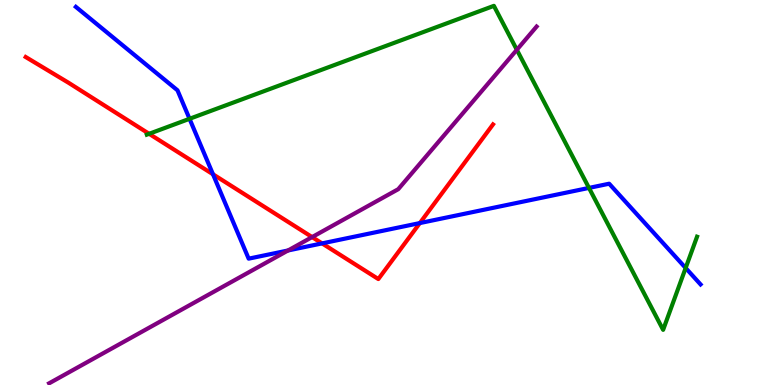[{'lines': ['blue', 'red'], 'intersections': [{'x': 2.75, 'y': 5.47}, {'x': 4.16, 'y': 3.68}, {'x': 5.42, 'y': 4.21}]}, {'lines': ['green', 'red'], 'intersections': [{'x': 1.92, 'y': 6.52}]}, {'lines': ['purple', 'red'], 'intersections': [{'x': 4.03, 'y': 3.84}]}, {'lines': ['blue', 'green'], 'intersections': [{'x': 2.45, 'y': 6.91}, {'x': 7.6, 'y': 5.12}, {'x': 8.85, 'y': 3.04}]}, {'lines': ['blue', 'purple'], 'intersections': [{'x': 3.72, 'y': 3.49}]}, {'lines': ['green', 'purple'], 'intersections': [{'x': 6.67, 'y': 8.71}]}]